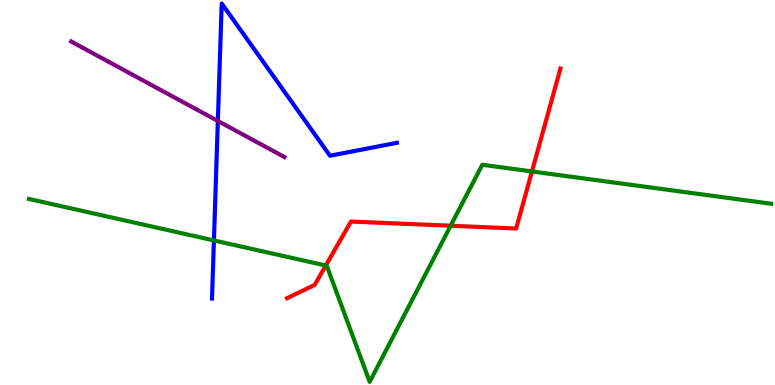[{'lines': ['blue', 'red'], 'intersections': []}, {'lines': ['green', 'red'], 'intersections': [{'x': 4.2, 'y': 3.1}, {'x': 5.81, 'y': 4.14}, {'x': 6.86, 'y': 5.55}]}, {'lines': ['purple', 'red'], 'intersections': []}, {'lines': ['blue', 'green'], 'intersections': [{'x': 2.76, 'y': 3.75}]}, {'lines': ['blue', 'purple'], 'intersections': [{'x': 2.81, 'y': 6.86}]}, {'lines': ['green', 'purple'], 'intersections': []}]